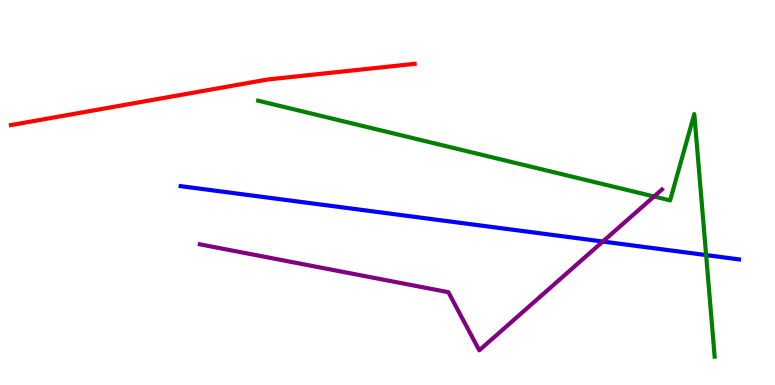[{'lines': ['blue', 'red'], 'intersections': []}, {'lines': ['green', 'red'], 'intersections': []}, {'lines': ['purple', 'red'], 'intersections': []}, {'lines': ['blue', 'green'], 'intersections': [{'x': 9.11, 'y': 3.37}]}, {'lines': ['blue', 'purple'], 'intersections': [{'x': 7.78, 'y': 3.73}]}, {'lines': ['green', 'purple'], 'intersections': [{'x': 8.44, 'y': 4.9}]}]